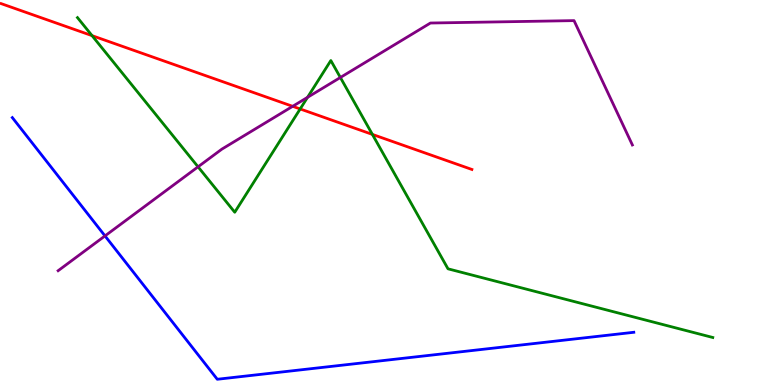[{'lines': ['blue', 'red'], 'intersections': []}, {'lines': ['green', 'red'], 'intersections': [{'x': 1.19, 'y': 9.07}, {'x': 3.87, 'y': 7.17}, {'x': 4.81, 'y': 6.51}]}, {'lines': ['purple', 'red'], 'intersections': [{'x': 3.78, 'y': 7.24}]}, {'lines': ['blue', 'green'], 'intersections': []}, {'lines': ['blue', 'purple'], 'intersections': [{'x': 1.35, 'y': 3.87}]}, {'lines': ['green', 'purple'], 'intersections': [{'x': 2.56, 'y': 5.67}, {'x': 3.97, 'y': 7.47}, {'x': 4.39, 'y': 7.99}]}]